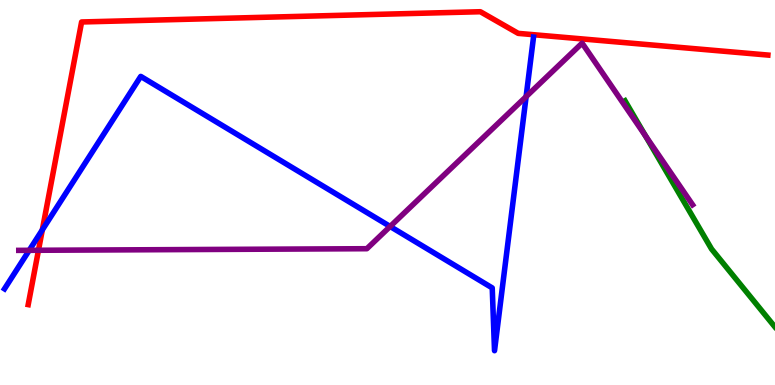[{'lines': ['blue', 'red'], 'intersections': [{'x': 0.546, 'y': 4.03}]}, {'lines': ['green', 'red'], 'intersections': []}, {'lines': ['purple', 'red'], 'intersections': [{'x': 0.496, 'y': 3.5}]}, {'lines': ['blue', 'green'], 'intersections': []}, {'lines': ['blue', 'purple'], 'intersections': [{'x': 0.377, 'y': 3.5}, {'x': 5.03, 'y': 4.12}, {'x': 6.79, 'y': 7.49}]}, {'lines': ['green', 'purple'], 'intersections': [{'x': 8.33, 'y': 6.47}]}]